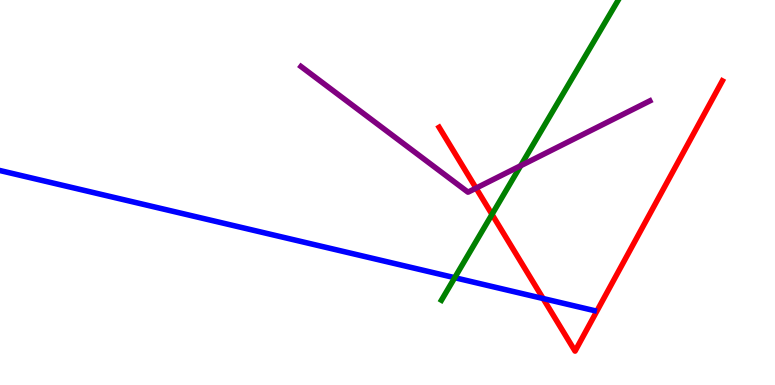[{'lines': ['blue', 'red'], 'intersections': [{'x': 7.01, 'y': 2.25}]}, {'lines': ['green', 'red'], 'intersections': [{'x': 6.35, 'y': 4.43}]}, {'lines': ['purple', 'red'], 'intersections': [{'x': 6.14, 'y': 5.11}]}, {'lines': ['blue', 'green'], 'intersections': [{'x': 5.87, 'y': 2.79}]}, {'lines': ['blue', 'purple'], 'intersections': []}, {'lines': ['green', 'purple'], 'intersections': [{'x': 6.72, 'y': 5.7}]}]